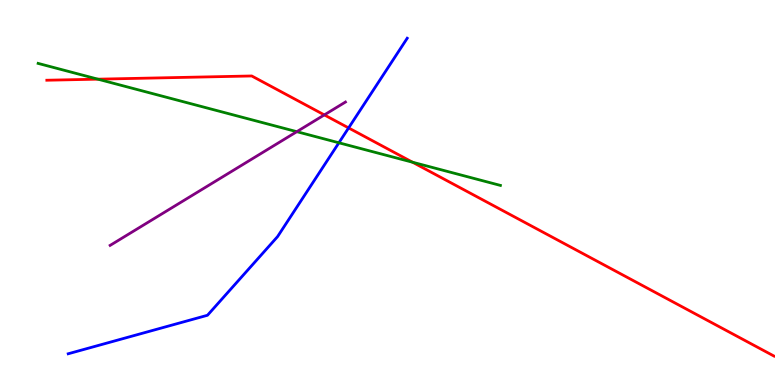[{'lines': ['blue', 'red'], 'intersections': [{'x': 4.5, 'y': 6.68}]}, {'lines': ['green', 'red'], 'intersections': [{'x': 1.26, 'y': 7.94}, {'x': 5.32, 'y': 5.79}]}, {'lines': ['purple', 'red'], 'intersections': [{'x': 4.18, 'y': 7.02}]}, {'lines': ['blue', 'green'], 'intersections': [{'x': 4.37, 'y': 6.29}]}, {'lines': ['blue', 'purple'], 'intersections': []}, {'lines': ['green', 'purple'], 'intersections': [{'x': 3.83, 'y': 6.58}]}]